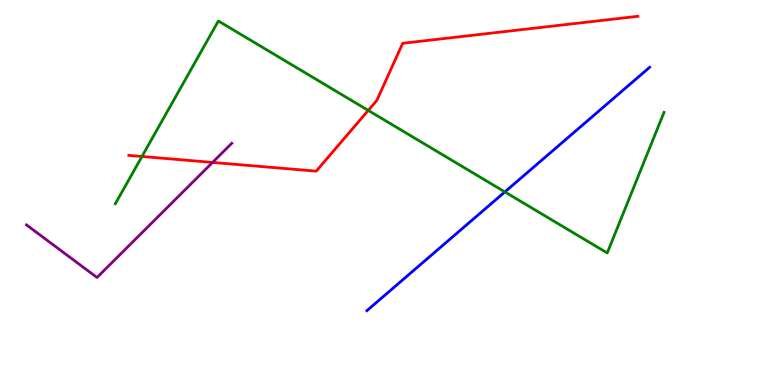[{'lines': ['blue', 'red'], 'intersections': []}, {'lines': ['green', 'red'], 'intersections': [{'x': 1.83, 'y': 5.94}, {'x': 4.75, 'y': 7.13}]}, {'lines': ['purple', 'red'], 'intersections': [{'x': 2.74, 'y': 5.78}]}, {'lines': ['blue', 'green'], 'intersections': [{'x': 6.51, 'y': 5.02}]}, {'lines': ['blue', 'purple'], 'intersections': []}, {'lines': ['green', 'purple'], 'intersections': []}]